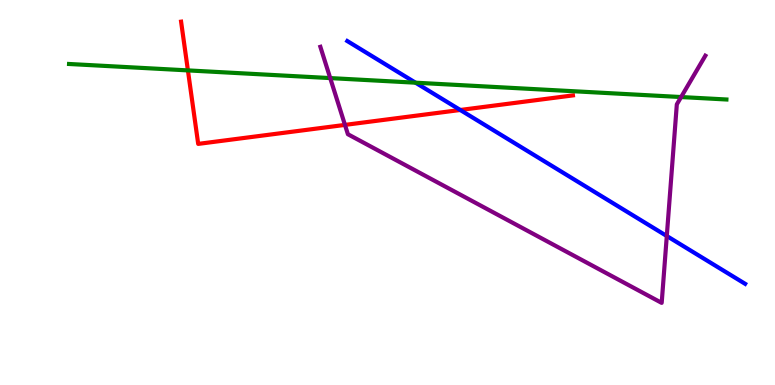[{'lines': ['blue', 'red'], 'intersections': [{'x': 5.94, 'y': 7.14}]}, {'lines': ['green', 'red'], 'intersections': [{'x': 2.42, 'y': 8.17}]}, {'lines': ['purple', 'red'], 'intersections': [{'x': 4.45, 'y': 6.76}]}, {'lines': ['blue', 'green'], 'intersections': [{'x': 5.36, 'y': 7.85}]}, {'lines': ['blue', 'purple'], 'intersections': [{'x': 8.6, 'y': 3.87}]}, {'lines': ['green', 'purple'], 'intersections': [{'x': 4.26, 'y': 7.97}, {'x': 8.79, 'y': 7.48}]}]